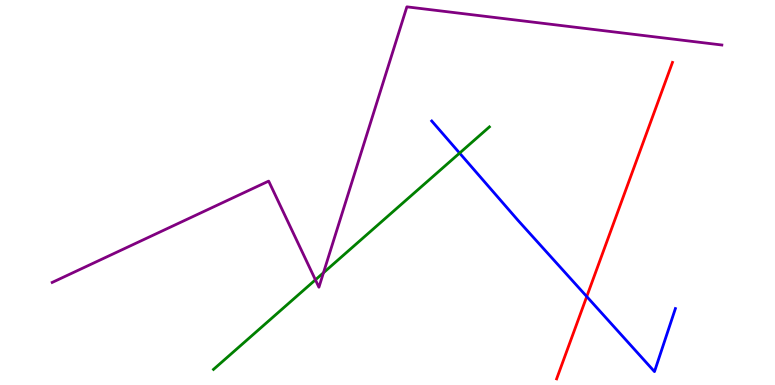[{'lines': ['blue', 'red'], 'intersections': [{'x': 7.57, 'y': 2.3}]}, {'lines': ['green', 'red'], 'intersections': []}, {'lines': ['purple', 'red'], 'intersections': []}, {'lines': ['blue', 'green'], 'intersections': [{'x': 5.93, 'y': 6.02}]}, {'lines': ['blue', 'purple'], 'intersections': []}, {'lines': ['green', 'purple'], 'intersections': [{'x': 4.07, 'y': 2.73}, {'x': 4.17, 'y': 2.92}]}]